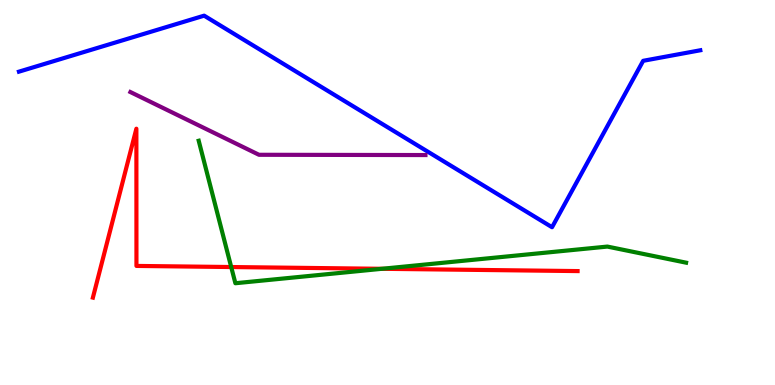[{'lines': ['blue', 'red'], 'intersections': []}, {'lines': ['green', 'red'], 'intersections': [{'x': 2.98, 'y': 3.06}, {'x': 4.93, 'y': 3.02}]}, {'lines': ['purple', 'red'], 'intersections': []}, {'lines': ['blue', 'green'], 'intersections': []}, {'lines': ['blue', 'purple'], 'intersections': []}, {'lines': ['green', 'purple'], 'intersections': []}]